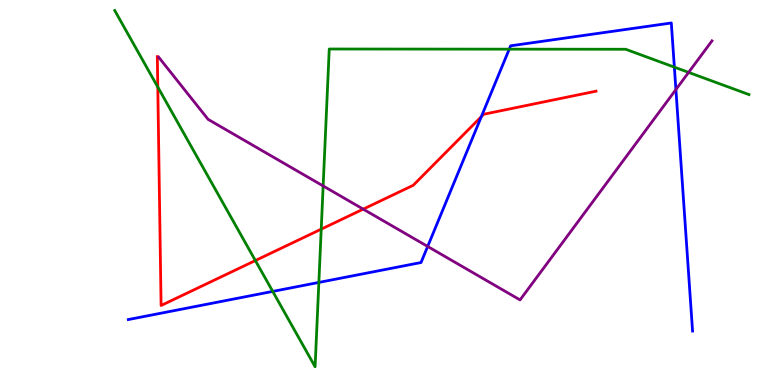[{'lines': ['blue', 'red'], 'intersections': [{'x': 6.21, 'y': 6.97}]}, {'lines': ['green', 'red'], 'intersections': [{'x': 2.04, 'y': 7.74}, {'x': 3.3, 'y': 3.23}, {'x': 4.14, 'y': 4.05}]}, {'lines': ['purple', 'red'], 'intersections': [{'x': 4.69, 'y': 4.57}]}, {'lines': ['blue', 'green'], 'intersections': [{'x': 3.52, 'y': 2.43}, {'x': 4.11, 'y': 2.66}, {'x': 6.57, 'y': 8.72}, {'x': 8.7, 'y': 8.26}]}, {'lines': ['blue', 'purple'], 'intersections': [{'x': 5.52, 'y': 3.6}, {'x': 8.72, 'y': 7.67}]}, {'lines': ['green', 'purple'], 'intersections': [{'x': 4.17, 'y': 5.17}, {'x': 8.89, 'y': 8.12}]}]